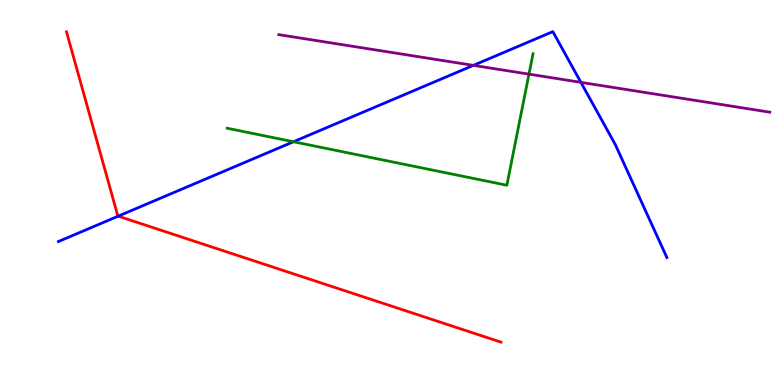[{'lines': ['blue', 'red'], 'intersections': [{'x': 1.52, 'y': 4.39}]}, {'lines': ['green', 'red'], 'intersections': []}, {'lines': ['purple', 'red'], 'intersections': []}, {'lines': ['blue', 'green'], 'intersections': [{'x': 3.79, 'y': 6.32}]}, {'lines': ['blue', 'purple'], 'intersections': [{'x': 6.11, 'y': 8.3}, {'x': 7.5, 'y': 7.86}]}, {'lines': ['green', 'purple'], 'intersections': [{'x': 6.83, 'y': 8.07}]}]